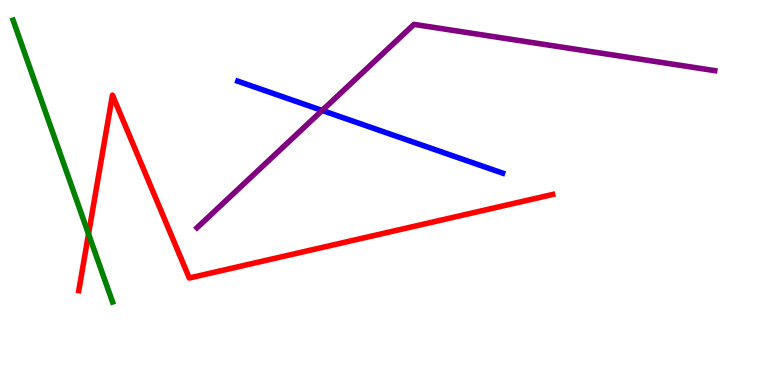[{'lines': ['blue', 'red'], 'intersections': []}, {'lines': ['green', 'red'], 'intersections': [{'x': 1.14, 'y': 3.92}]}, {'lines': ['purple', 'red'], 'intersections': []}, {'lines': ['blue', 'green'], 'intersections': []}, {'lines': ['blue', 'purple'], 'intersections': [{'x': 4.16, 'y': 7.13}]}, {'lines': ['green', 'purple'], 'intersections': []}]